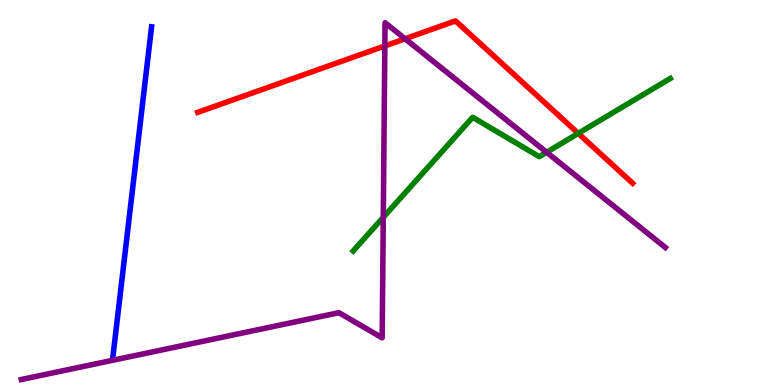[{'lines': ['blue', 'red'], 'intersections': []}, {'lines': ['green', 'red'], 'intersections': [{'x': 7.46, 'y': 6.54}]}, {'lines': ['purple', 'red'], 'intersections': [{'x': 4.97, 'y': 8.81}, {'x': 5.23, 'y': 8.99}]}, {'lines': ['blue', 'green'], 'intersections': []}, {'lines': ['blue', 'purple'], 'intersections': []}, {'lines': ['green', 'purple'], 'intersections': [{'x': 4.95, 'y': 4.36}, {'x': 7.05, 'y': 6.05}]}]